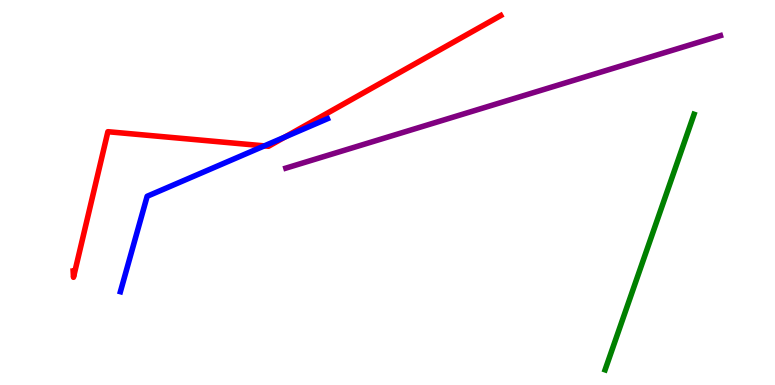[{'lines': ['blue', 'red'], 'intersections': [{'x': 3.41, 'y': 6.21}, {'x': 3.68, 'y': 6.44}]}, {'lines': ['green', 'red'], 'intersections': []}, {'lines': ['purple', 'red'], 'intersections': []}, {'lines': ['blue', 'green'], 'intersections': []}, {'lines': ['blue', 'purple'], 'intersections': []}, {'lines': ['green', 'purple'], 'intersections': []}]